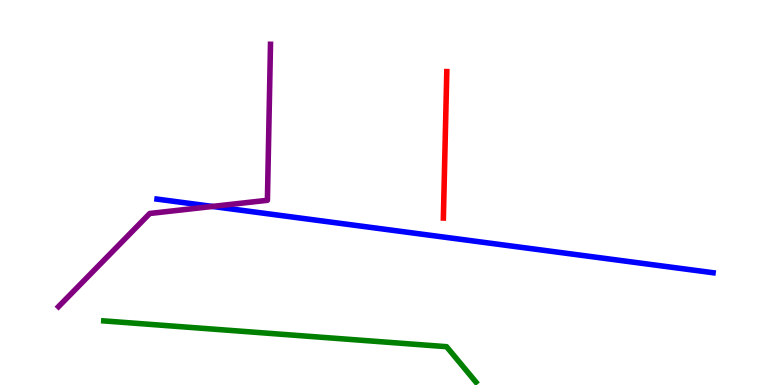[{'lines': ['blue', 'red'], 'intersections': []}, {'lines': ['green', 'red'], 'intersections': []}, {'lines': ['purple', 'red'], 'intersections': []}, {'lines': ['blue', 'green'], 'intersections': []}, {'lines': ['blue', 'purple'], 'intersections': [{'x': 2.74, 'y': 4.64}]}, {'lines': ['green', 'purple'], 'intersections': []}]